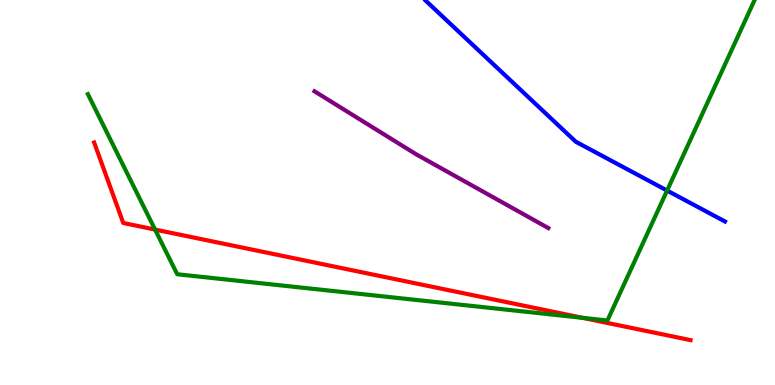[{'lines': ['blue', 'red'], 'intersections': []}, {'lines': ['green', 'red'], 'intersections': [{'x': 2.0, 'y': 4.04}, {'x': 7.52, 'y': 1.74}]}, {'lines': ['purple', 'red'], 'intersections': []}, {'lines': ['blue', 'green'], 'intersections': [{'x': 8.61, 'y': 5.05}]}, {'lines': ['blue', 'purple'], 'intersections': []}, {'lines': ['green', 'purple'], 'intersections': []}]